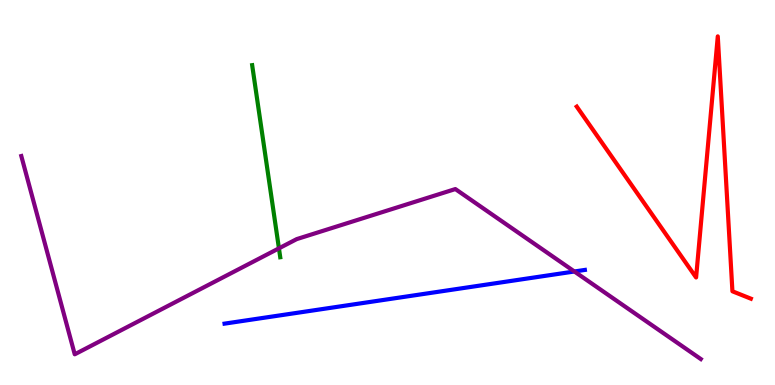[{'lines': ['blue', 'red'], 'intersections': []}, {'lines': ['green', 'red'], 'intersections': []}, {'lines': ['purple', 'red'], 'intersections': []}, {'lines': ['blue', 'green'], 'intersections': []}, {'lines': ['blue', 'purple'], 'intersections': [{'x': 7.41, 'y': 2.95}]}, {'lines': ['green', 'purple'], 'intersections': [{'x': 3.6, 'y': 3.55}]}]